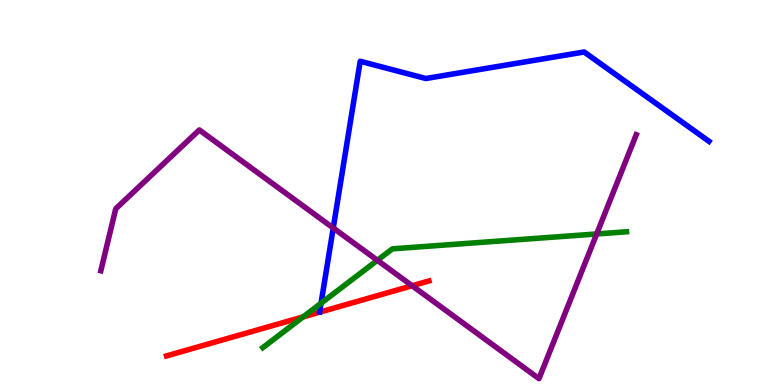[{'lines': ['blue', 'red'], 'intersections': []}, {'lines': ['green', 'red'], 'intersections': [{'x': 3.91, 'y': 1.77}]}, {'lines': ['purple', 'red'], 'intersections': [{'x': 5.32, 'y': 2.58}]}, {'lines': ['blue', 'green'], 'intersections': [{'x': 4.14, 'y': 2.12}]}, {'lines': ['blue', 'purple'], 'intersections': [{'x': 4.3, 'y': 4.08}]}, {'lines': ['green', 'purple'], 'intersections': [{'x': 4.87, 'y': 3.24}, {'x': 7.7, 'y': 3.92}]}]